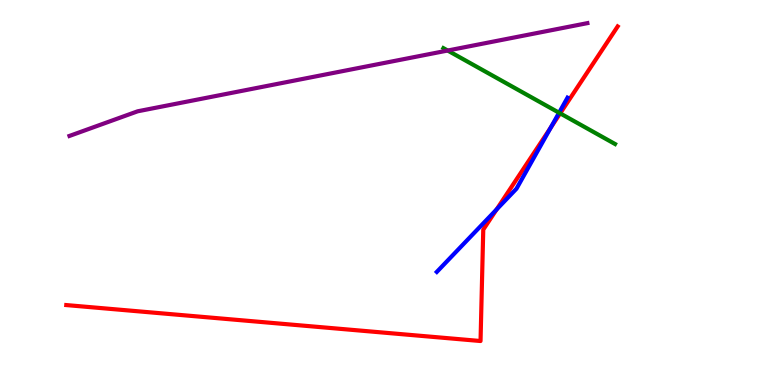[{'lines': ['blue', 'red'], 'intersections': [{'x': 6.41, 'y': 4.56}, {'x': 7.11, 'y': 6.68}]}, {'lines': ['green', 'red'], 'intersections': [{'x': 7.23, 'y': 7.06}]}, {'lines': ['purple', 'red'], 'intersections': []}, {'lines': ['blue', 'green'], 'intersections': [{'x': 7.21, 'y': 7.07}]}, {'lines': ['blue', 'purple'], 'intersections': []}, {'lines': ['green', 'purple'], 'intersections': [{'x': 5.78, 'y': 8.69}]}]